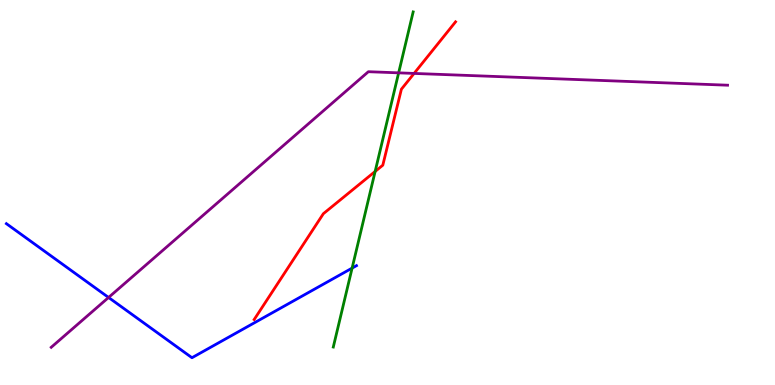[{'lines': ['blue', 'red'], 'intersections': []}, {'lines': ['green', 'red'], 'intersections': [{'x': 4.84, 'y': 5.55}]}, {'lines': ['purple', 'red'], 'intersections': [{'x': 5.34, 'y': 8.09}]}, {'lines': ['blue', 'green'], 'intersections': [{'x': 4.54, 'y': 3.04}]}, {'lines': ['blue', 'purple'], 'intersections': [{'x': 1.4, 'y': 2.27}]}, {'lines': ['green', 'purple'], 'intersections': [{'x': 5.14, 'y': 8.11}]}]